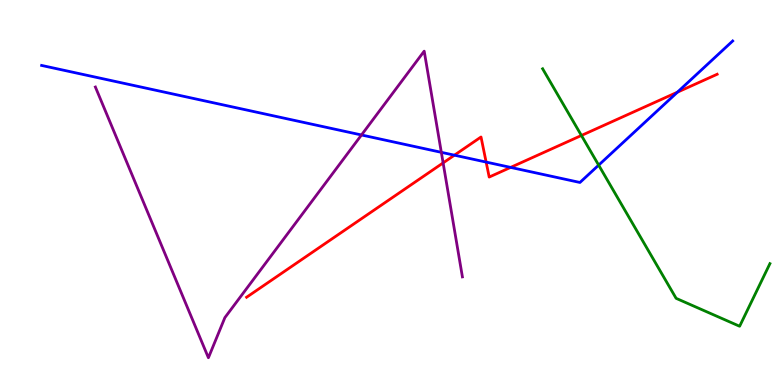[{'lines': ['blue', 'red'], 'intersections': [{'x': 5.86, 'y': 5.97}, {'x': 6.27, 'y': 5.79}, {'x': 6.59, 'y': 5.65}, {'x': 8.74, 'y': 7.61}]}, {'lines': ['green', 'red'], 'intersections': [{'x': 7.5, 'y': 6.48}]}, {'lines': ['purple', 'red'], 'intersections': [{'x': 5.72, 'y': 5.77}]}, {'lines': ['blue', 'green'], 'intersections': [{'x': 7.72, 'y': 5.71}]}, {'lines': ['blue', 'purple'], 'intersections': [{'x': 4.66, 'y': 6.49}, {'x': 5.69, 'y': 6.04}]}, {'lines': ['green', 'purple'], 'intersections': []}]